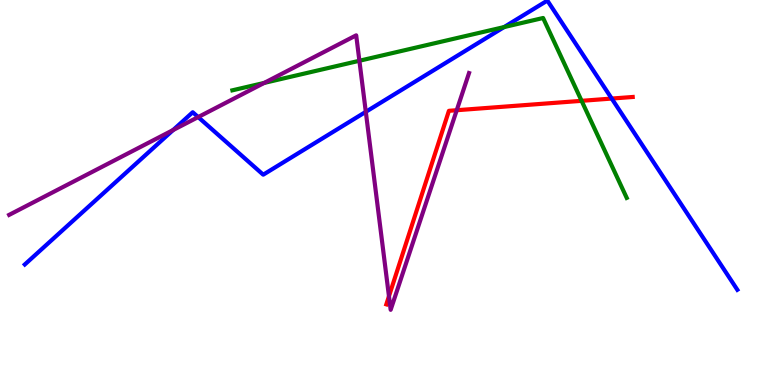[{'lines': ['blue', 'red'], 'intersections': [{'x': 7.89, 'y': 7.44}]}, {'lines': ['green', 'red'], 'intersections': [{'x': 7.5, 'y': 7.38}]}, {'lines': ['purple', 'red'], 'intersections': [{'x': 5.02, 'y': 2.3}, {'x': 5.89, 'y': 7.14}]}, {'lines': ['blue', 'green'], 'intersections': [{'x': 6.5, 'y': 9.3}]}, {'lines': ['blue', 'purple'], 'intersections': [{'x': 2.23, 'y': 6.62}, {'x': 2.56, 'y': 6.96}, {'x': 4.72, 'y': 7.1}]}, {'lines': ['green', 'purple'], 'intersections': [{'x': 3.41, 'y': 7.85}, {'x': 4.64, 'y': 8.42}]}]